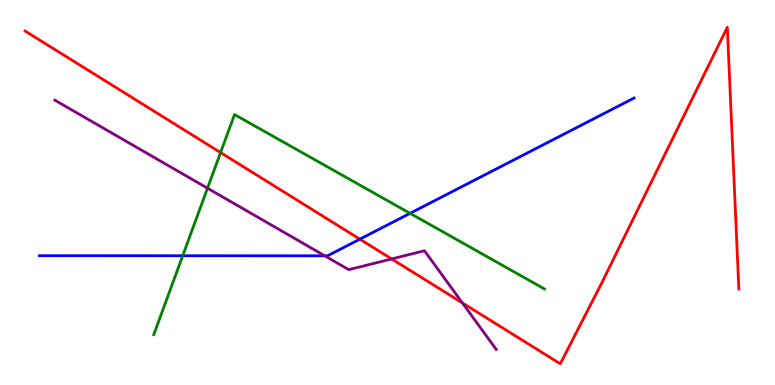[{'lines': ['blue', 'red'], 'intersections': [{'x': 4.64, 'y': 3.79}]}, {'lines': ['green', 'red'], 'intersections': [{'x': 2.85, 'y': 6.04}]}, {'lines': ['purple', 'red'], 'intersections': [{'x': 5.05, 'y': 3.27}, {'x': 5.97, 'y': 2.13}]}, {'lines': ['blue', 'green'], 'intersections': [{'x': 2.36, 'y': 3.36}, {'x': 5.29, 'y': 4.46}]}, {'lines': ['blue', 'purple'], 'intersections': [{'x': 4.19, 'y': 3.36}]}, {'lines': ['green', 'purple'], 'intersections': [{'x': 2.68, 'y': 5.11}]}]